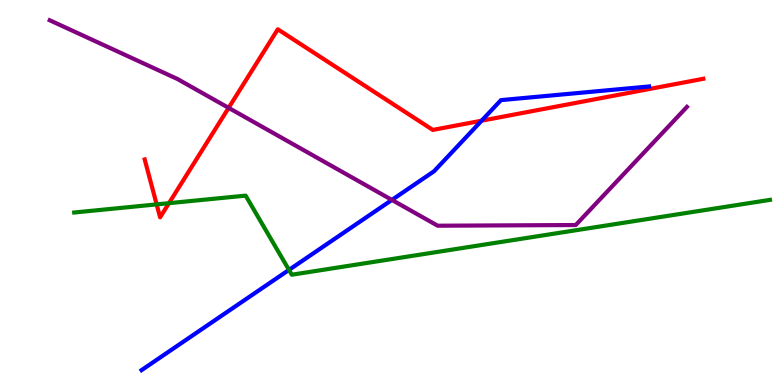[{'lines': ['blue', 'red'], 'intersections': [{'x': 6.21, 'y': 6.86}]}, {'lines': ['green', 'red'], 'intersections': [{'x': 2.02, 'y': 4.69}, {'x': 2.18, 'y': 4.72}]}, {'lines': ['purple', 'red'], 'intersections': [{'x': 2.95, 'y': 7.2}]}, {'lines': ['blue', 'green'], 'intersections': [{'x': 3.73, 'y': 2.99}]}, {'lines': ['blue', 'purple'], 'intersections': [{'x': 5.06, 'y': 4.81}]}, {'lines': ['green', 'purple'], 'intersections': []}]